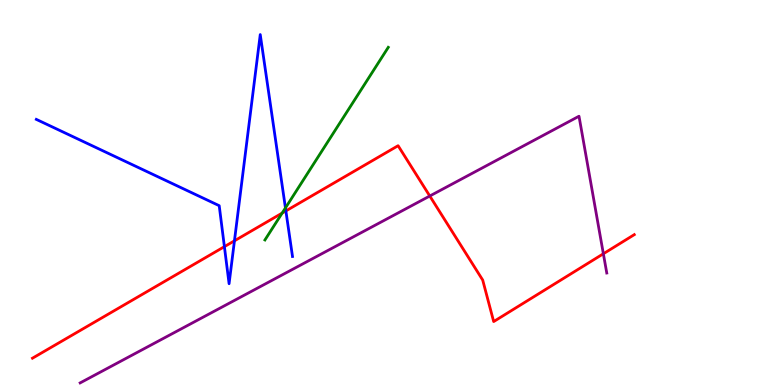[{'lines': ['blue', 'red'], 'intersections': [{'x': 2.9, 'y': 3.59}, {'x': 3.03, 'y': 3.75}, {'x': 3.69, 'y': 4.52}]}, {'lines': ['green', 'red'], 'intersections': [{'x': 3.64, 'y': 4.46}]}, {'lines': ['purple', 'red'], 'intersections': [{'x': 5.55, 'y': 4.91}, {'x': 7.79, 'y': 3.41}]}, {'lines': ['blue', 'green'], 'intersections': [{'x': 3.68, 'y': 4.6}]}, {'lines': ['blue', 'purple'], 'intersections': []}, {'lines': ['green', 'purple'], 'intersections': []}]